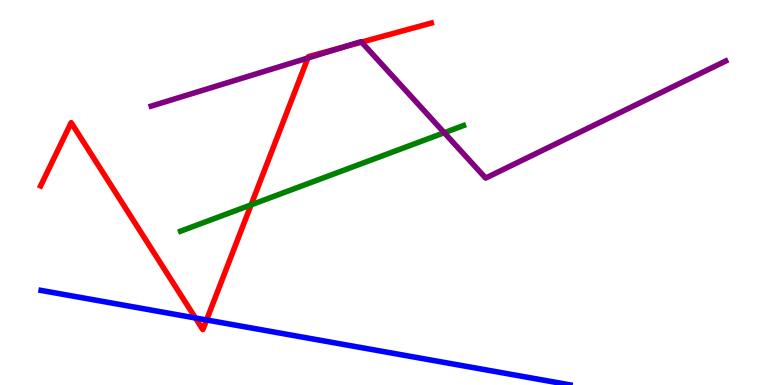[{'lines': ['blue', 'red'], 'intersections': [{'x': 2.52, 'y': 1.74}, {'x': 2.67, 'y': 1.69}]}, {'lines': ['green', 'red'], 'intersections': [{'x': 3.24, 'y': 4.68}]}, {'lines': ['purple', 'red'], 'intersections': [{'x': 3.97, 'y': 8.49}, {'x': 4.44, 'y': 8.78}, {'x': 4.67, 'y': 8.91}]}, {'lines': ['blue', 'green'], 'intersections': []}, {'lines': ['blue', 'purple'], 'intersections': []}, {'lines': ['green', 'purple'], 'intersections': [{'x': 5.73, 'y': 6.55}]}]